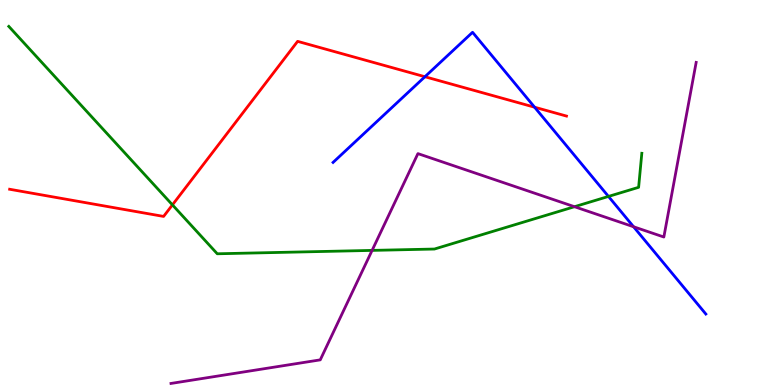[{'lines': ['blue', 'red'], 'intersections': [{'x': 5.48, 'y': 8.01}, {'x': 6.9, 'y': 7.22}]}, {'lines': ['green', 'red'], 'intersections': [{'x': 2.22, 'y': 4.68}]}, {'lines': ['purple', 'red'], 'intersections': []}, {'lines': ['blue', 'green'], 'intersections': [{'x': 7.85, 'y': 4.9}]}, {'lines': ['blue', 'purple'], 'intersections': [{'x': 8.18, 'y': 4.11}]}, {'lines': ['green', 'purple'], 'intersections': [{'x': 4.8, 'y': 3.5}, {'x': 7.41, 'y': 4.63}]}]